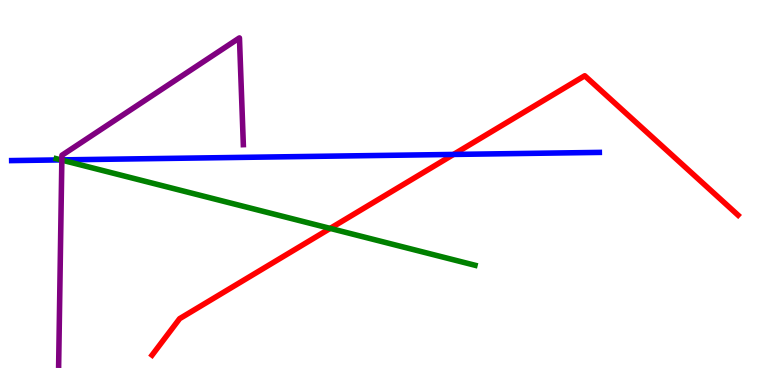[{'lines': ['blue', 'red'], 'intersections': [{'x': 5.85, 'y': 5.99}]}, {'lines': ['green', 'red'], 'intersections': [{'x': 4.26, 'y': 4.07}]}, {'lines': ['purple', 'red'], 'intersections': []}, {'lines': ['blue', 'green'], 'intersections': [{'x': 0.787, 'y': 5.85}]}, {'lines': ['blue', 'purple'], 'intersections': [{'x': 0.798, 'y': 5.85}]}, {'lines': ['green', 'purple'], 'intersections': [{'x': 0.798, 'y': 5.84}]}]